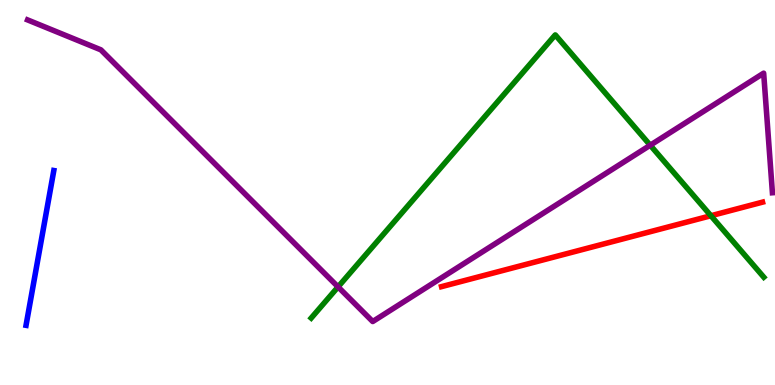[{'lines': ['blue', 'red'], 'intersections': []}, {'lines': ['green', 'red'], 'intersections': [{'x': 9.17, 'y': 4.4}]}, {'lines': ['purple', 'red'], 'intersections': []}, {'lines': ['blue', 'green'], 'intersections': []}, {'lines': ['blue', 'purple'], 'intersections': []}, {'lines': ['green', 'purple'], 'intersections': [{'x': 4.36, 'y': 2.55}, {'x': 8.39, 'y': 6.23}]}]